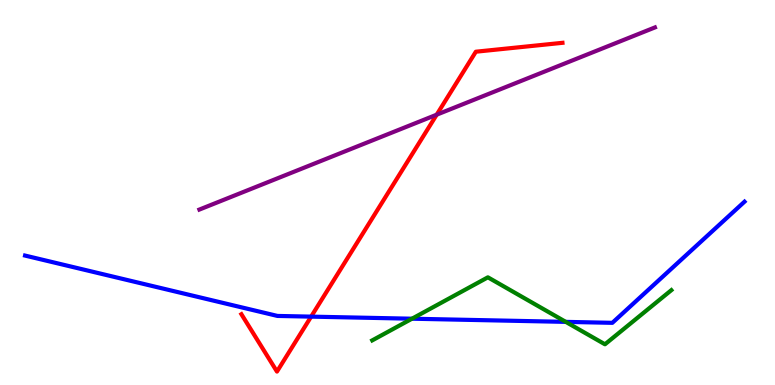[{'lines': ['blue', 'red'], 'intersections': [{'x': 4.01, 'y': 1.78}]}, {'lines': ['green', 'red'], 'intersections': []}, {'lines': ['purple', 'red'], 'intersections': [{'x': 5.63, 'y': 7.02}]}, {'lines': ['blue', 'green'], 'intersections': [{'x': 5.32, 'y': 1.72}, {'x': 7.3, 'y': 1.64}]}, {'lines': ['blue', 'purple'], 'intersections': []}, {'lines': ['green', 'purple'], 'intersections': []}]